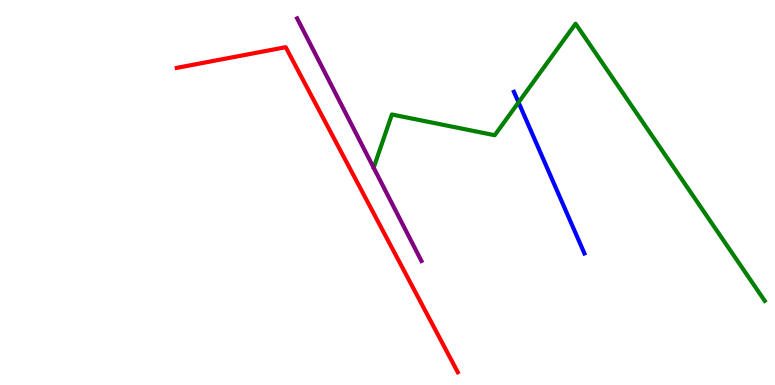[{'lines': ['blue', 'red'], 'intersections': []}, {'lines': ['green', 'red'], 'intersections': []}, {'lines': ['purple', 'red'], 'intersections': []}, {'lines': ['blue', 'green'], 'intersections': [{'x': 6.69, 'y': 7.34}]}, {'lines': ['blue', 'purple'], 'intersections': []}, {'lines': ['green', 'purple'], 'intersections': []}]